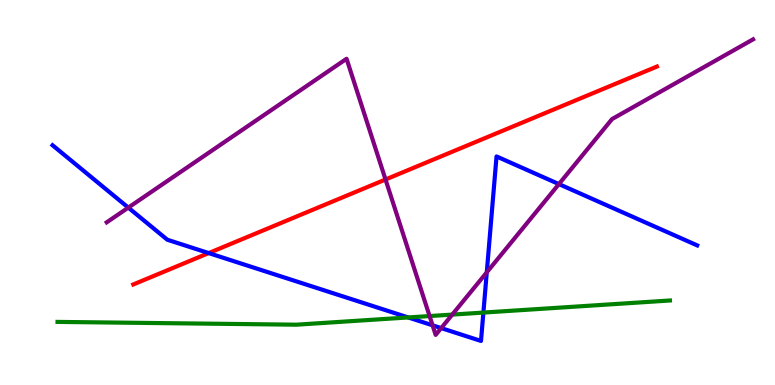[{'lines': ['blue', 'red'], 'intersections': [{'x': 2.69, 'y': 3.43}]}, {'lines': ['green', 'red'], 'intersections': []}, {'lines': ['purple', 'red'], 'intersections': [{'x': 4.97, 'y': 5.34}]}, {'lines': ['blue', 'green'], 'intersections': [{'x': 5.27, 'y': 1.75}, {'x': 6.24, 'y': 1.88}]}, {'lines': ['blue', 'purple'], 'intersections': [{'x': 1.66, 'y': 4.61}, {'x': 5.58, 'y': 1.55}, {'x': 5.69, 'y': 1.48}, {'x': 6.28, 'y': 2.93}, {'x': 7.21, 'y': 5.22}]}, {'lines': ['green', 'purple'], 'intersections': [{'x': 5.54, 'y': 1.79}, {'x': 5.84, 'y': 1.83}]}]